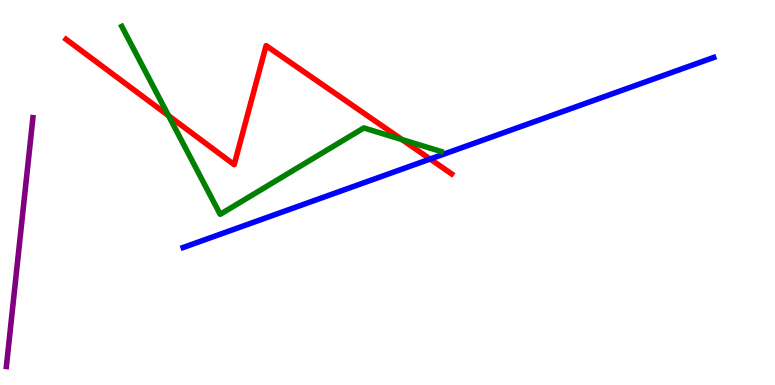[{'lines': ['blue', 'red'], 'intersections': [{'x': 5.55, 'y': 5.87}]}, {'lines': ['green', 'red'], 'intersections': [{'x': 2.17, 'y': 7.0}, {'x': 5.19, 'y': 6.37}]}, {'lines': ['purple', 'red'], 'intersections': []}, {'lines': ['blue', 'green'], 'intersections': []}, {'lines': ['blue', 'purple'], 'intersections': []}, {'lines': ['green', 'purple'], 'intersections': []}]